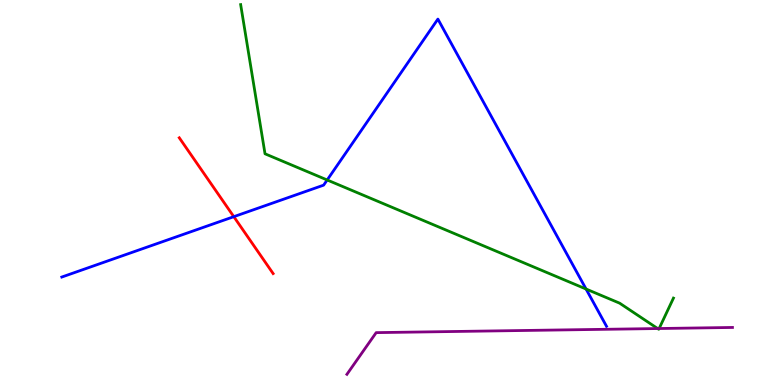[{'lines': ['blue', 'red'], 'intersections': [{'x': 3.02, 'y': 4.37}]}, {'lines': ['green', 'red'], 'intersections': []}, {'lines': ['purple', 'red'], 'intersections': []}, {'lines': ['blue', 'green'], 'intersections': [{'x': 4.22, 'y': 5.33}, {'x': 7.56, 'y': 2.49}]}, {'lines': ['blue', 'purple'], 'intersections': []}, {'lines': ['green', 'purple'], 'intersections': [{'x': 8.49, 'y': 1.47}, {'x': 8.5, 'y': 1.47}]}]